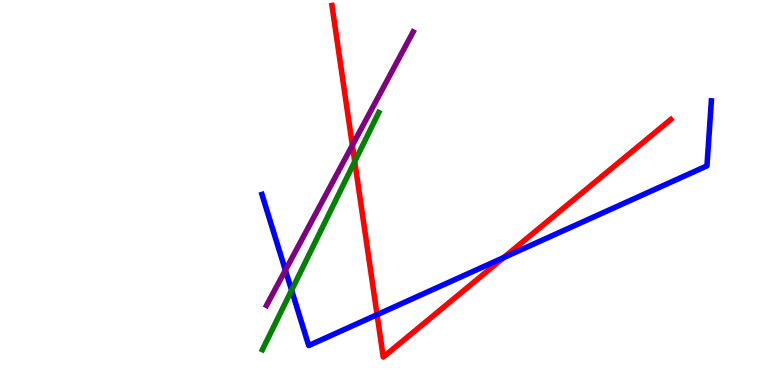[{'lines': ['blue', 'red'], 'intersections': [{'x': 4.87, 'y': 1.83}, {'x': 6.5, 'y': 3.31}]}, {'lines': ['green', 'red'], 'intersections': [{'x': 4.58, 'y': 5.81}]}, {'lines': ['purple', 'red'], 'intersections': [{'x': 4.55, 'y': 6.23}]}, {'lines': ['blue', 'green'], 'intersections': [{'x': 3.76, 'y': 2.46}]}, {'lines': ['blue', 'purple'], 'intersections': [{'x': 3.68, 'y': 2.98}]}, {'lines': ['green', 'purple'], 'intersections': []}]